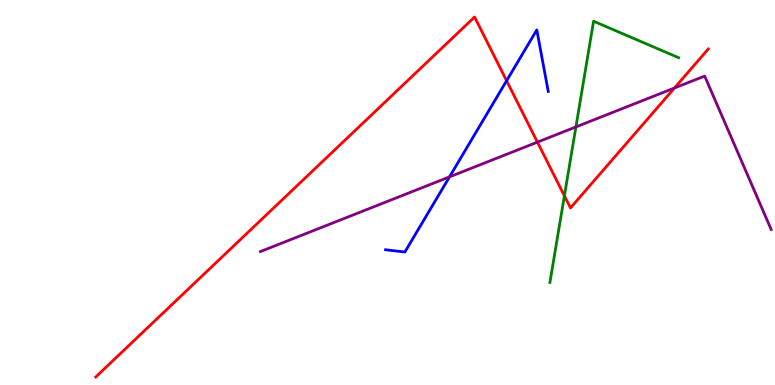[{'lines': ['blue', 'red'], 'intersections': [{'x': 6.54, 'y': 7.9}]}, {'lines': ['green', 'red'], 'intersections': [{'x': 7.28, 'y': 4.91}]}, {'lines': ['purple', 'red'], 'intersections': [{'x': 6.93, 'y': 6.31}, {'x': 8.7, 'y': 7.71}]}, {'lines': ['blue', 'green'], 'intersections': []}, {'lines': ['blue', 'purple'], 'intersections': [{'x': 5.8, 'y': 5.41}]}, {'lines': ['green', 'purple'], 'intersections': [{'x': 7.43, 'y': 6.7}]}]